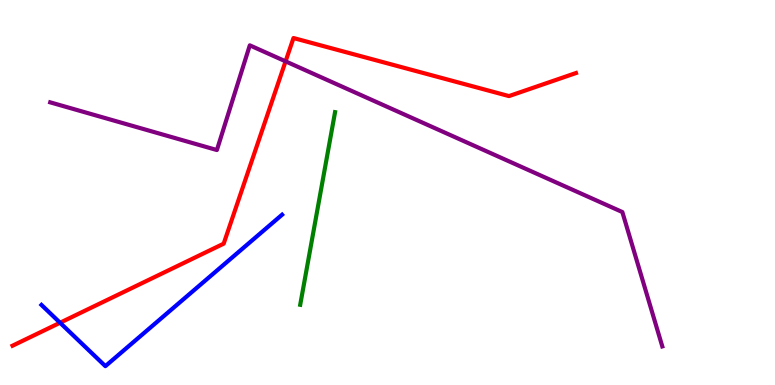[{'lines': ['blue', 'red'], 'intersections': [{'x': 0.775, 'y': 1.62}]}, {'lines': ['green', 'red'], 'intersections': []}, {'lines': ['purple', 'red'], 'intersections': [{'x': 3.68, 'y': 8.41}]}, {'lines': ['blue', 'green'], 'intersections': []}, {'lines': ['blue', 'purple'], 'intersections': []}, {'lines': ['green', 'purple'], 'intersections': []}]